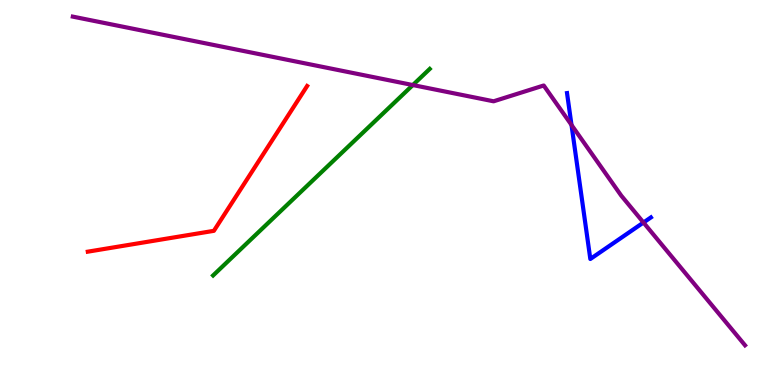[{'lines': ['blue', 'red'], 'intersections': []}, {'lines': ['green', 'red'], 'intersections': []}, {'lines': ['purple', 'red'], 'intersections': []}, {'lines': ['blue', 'green'], 'intersections': []}, {'lines': ['blue', 'purple'], 'intersections': [{'x': 7.37, 'y': 6.75}, {'x': 8.3, 'y': 4.22}]}, {'lines': ['green', 'purple'], 'intersections': [{'x': 5.33, 'y': 7.79}]}]